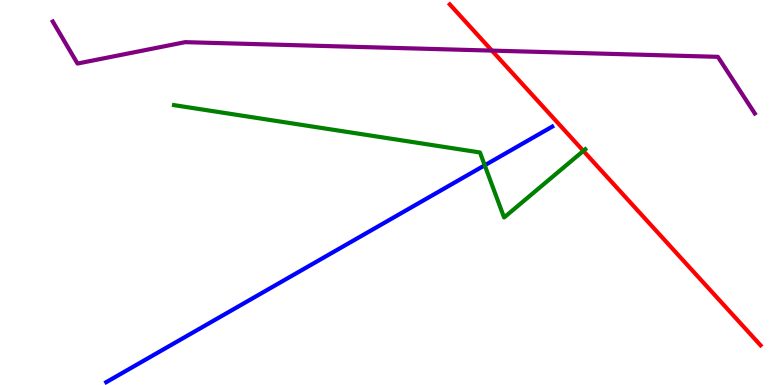[{'lines': ['blue', 'red'], 'intersections': []}, {'lines': ['green', 'red'], 'intersections': [{'x': 7.53, 'y': 6.08}]}, {'lines': ['purple', 'red'], 'intersections': [{'x': 6.35, 'y': 8.69}]}, {'lines': ['blue', 'green'], 'intersections': [{'x': 6.25, 'y': 5.71}]}, {'lines': ['blue', 'purple'], 'intersections': []}, {'lines': ['green', 'purple'], 'intersections': []}]